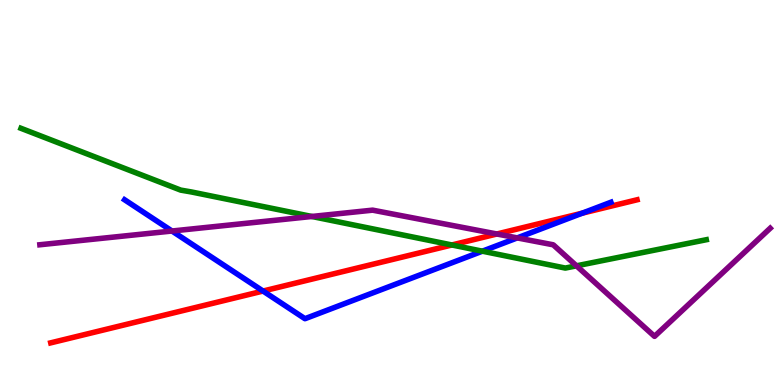[{'lines': ['blue', 'red'], 'intersections': [{'x': 3.39, 'y': 2.44}, {'x': 7.51, 'y': 4.46}]}, {'lines': ['green', 'red'], 'intersections': [{'x': 5.83, 'y': 3.64}]}, {'lines': ['purple', 'red'], 'intersections': [{'x': 6.41, 'y': 3.92}]}, {'lines': ['blue', 'green'], 'intersections': [{'x': 6.22, 'y': 3.48}]}, {'lines': ['blue', 'purple'], 'intersections': [{'x': 2.22, 'y': 4.0}, {'x': 6.67, 'y': 3.82}]}, {'lines': ['green', 'purple'], 'intersections': [{'x': 4.02, 'y': 4.38}, {'x': 7.44, 'y': 3.1}]}]